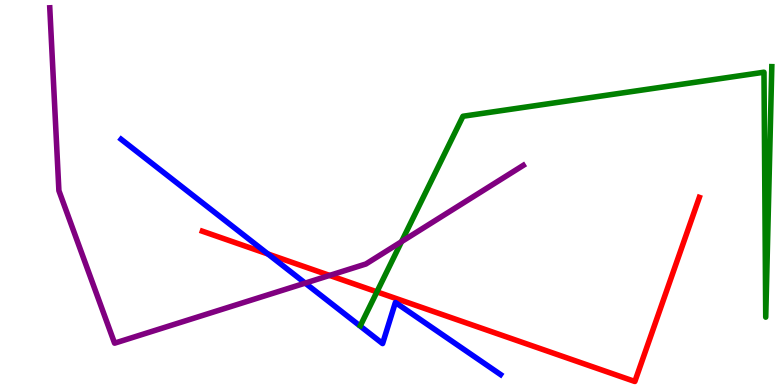[{'lines': ['blue', 'red'], 'intersections': [{'x': 3.46, 'y': 3.4}]}, {'lines': ['green', 'red'], 'intersections': [{'x': 4.86, 'y': 2.42}]}, {'lines': ['purple', 'red'], 'intersections': [{'x': 4.25, 'y': 2.85}]}, {'lines': ['blue', 'green'], 'intersections': []}, {'lines': ['blue', 'purple'], 'intersections': [{'x': 3.94, 'y': 2.65}]}, {'lines': ['green', 'purple'], 'intersections': [{'x': 5.18, 'y': 3.72}]}]